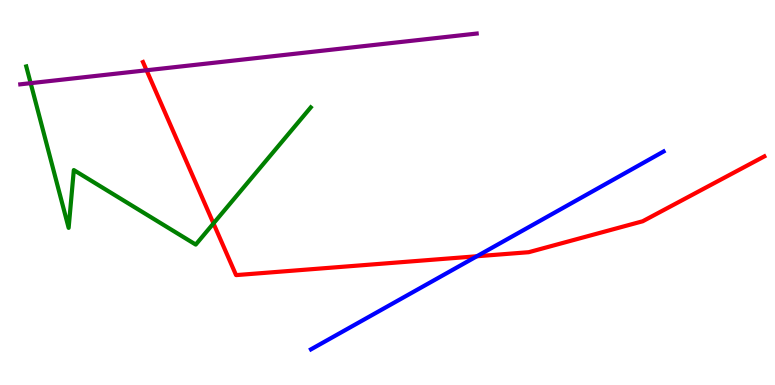[{'lines': ['blue', 'red'], 'intersections': [{'x': 6.15, 'y': 3.34}]}, {'lines': ['green', 'red'], 'intersections': [{'x': 2.75, 'y': 4.2}]}, {'lines': ['purple', 'red'], 'intersections': [{'x': 1.89, 'y': 8.17}]}, {'lines': ['blue', 'green'], 'intersections': []}, {'lines': ['blue', 'purple'], 'intersections': []}, {'lines': ['green', 'purple'], 'intersections': [{'x': 0.396, 'y': 7.84}]}]